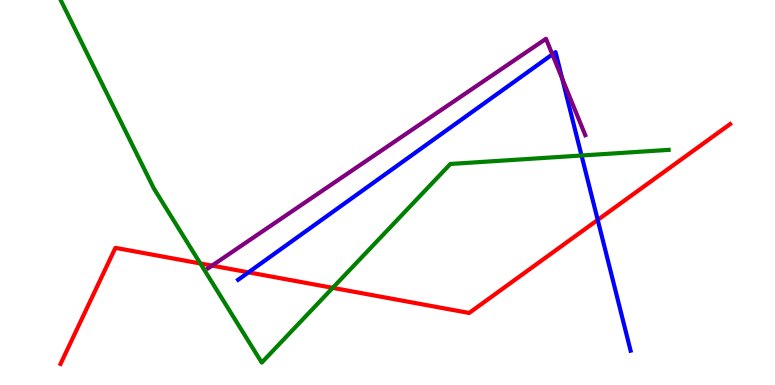[{'lines': ['blue', 'red'], 'intersections': [{'x': 3.21, 'y': 2.93}, {'x': 7.71, 'y': 4.29}]}, {'lines': ['green', 'red'], 'intersections': [{'x': 2.58, 'y': 3.16}, {'x': 4.29, 'y': 2.52}]}, {'lines': ['purple', 'red'], 'intersections': [{'x': 2.74, 'y': 3.1}]}, {'lines': ['blue', 'green'], 'intersections': [{'x': 7.5, 'y': 5.96}]}, {'lines': ['blue', 'purple'], 'intersections': [{'x': 7.13, 'y': 8.59}, {'x': 7.25, 'y': 7.96}]}, {'lines': ['green', 'purple'], 'intersections': []}]